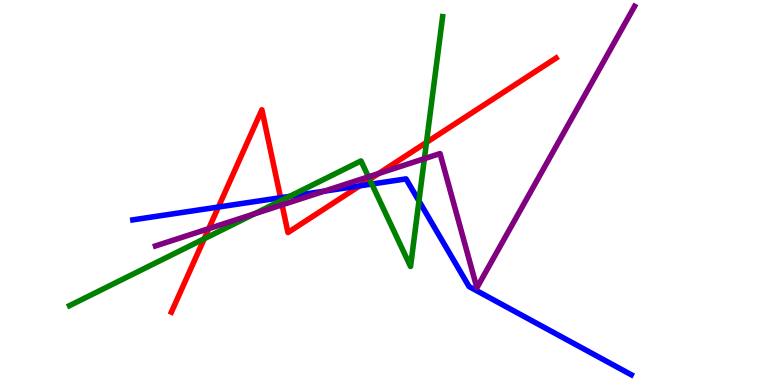[{'lines': ['blue', 'red'], 'intersections': [{'x': 2.82, 'y': 4.62}, {'x': 3.62, 'y': 4.86}, {'x': 4.64, 'y': 5.17}]}, {'lines': ['green', 'red'], 'intersections': [{'x': 2.63, 'y': 3.8}, {'x': 3.63, 'y': 4.79}, {'x': 4.77, 'y': 5.34}, {'x': 5.5, 'y': 6.3}]}, {'lines': ['purple', 'red'], 'intersections': [{'x': 2.69, 'y': 4.06}, {'x': 3.64, 'y': 4.68}, {'x': 4.89, 'y': 5.49}]}, {'lines': ['blue', 'green'], 'intersections': [{'x': 3.74, 'y': 4.9}, {'x': 4.8, 'y': 5.22}, {'x': 5.41, 'y': 4.78}]}, {'lines': ['blue', 'purple'], 'intersections': [{'x': 4.18, 'y': 5.03}]}, {'lines': ['green', 'purple'], 'intersections': [{'x': 3.28, 'y': 4.45}, {'x': 4.75, 'y': 5.41}, {'x': 5.48, 'y': 5.88}]}]